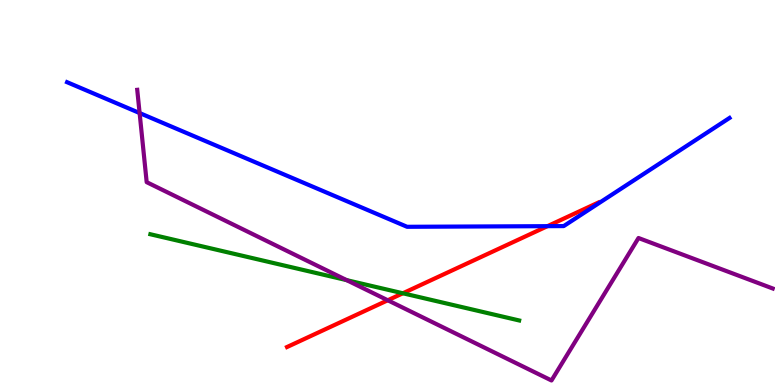[{'lines': ['blue', 'red'], 'intersections': [{'x': 7.06, 'y': 4.13}]}, {'lines': ['green', 'red'], 'intersections': [{'x': 5.2, 'y': 2.38}]}, {'lines': ['purple', 'red'], 'intersections': [{'x': 5.0, 'y': 2.2}]}, {'lines': ['blue', 'green'], 'intersections': []}, {'lines': ['blue', 'purple'], 'intersections': [{'x': 1.8, 'y': 7.06}]}, {'lines': ['green', 'purple'], 'intersections': [{'x': 4.47, 'y': 2.72}]}]